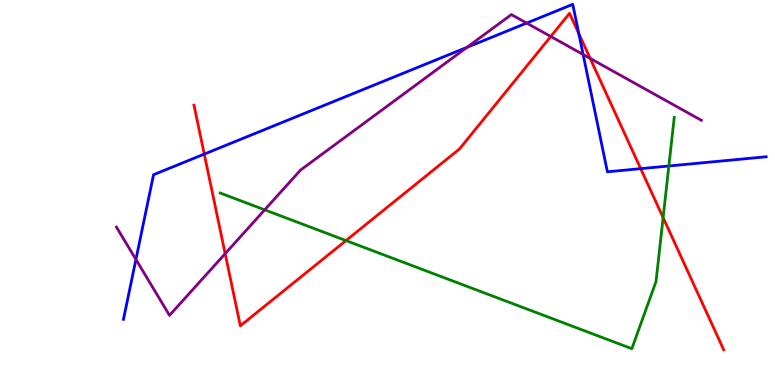[{'lines': ['blue', 'red'], 'intersections': [{'x': 2.64, 'y': 6.0}, {'x': 7.47, 'y': 9.13}, {'x': 8.27, 'y': 5.62}]}, {'lines': ['green', 'red'], 'intersections': [{'x': 4.46, 'y': 3.75}, {'x': 8.56, 'y': 4.35}]}, {'lines': ['purple', 'red'], 'intersections': [{'x': 2.91, 'y': 3.41}, {'x': 7.11, 'y': 9.05}, {'x': 7.62, 'y': 8.48}]}, {'lines': ['blue', 'green'], 'intersections': [{'x': 8.63, 'y': 5.69}]}, {'lines': ['blue', 'purple'], 'intersections': [{'x': 1.75, 'y': 3.26}, {'x': 6.02, 'y': 8.77}, {'x': 6.8, 'y': 9.4}, {'x': 7.52, 'y': 8.58}]}, {'lines': ['green', 'purple'], 'intersections': [{'x': 3.42, 'y': 4.55}]}]